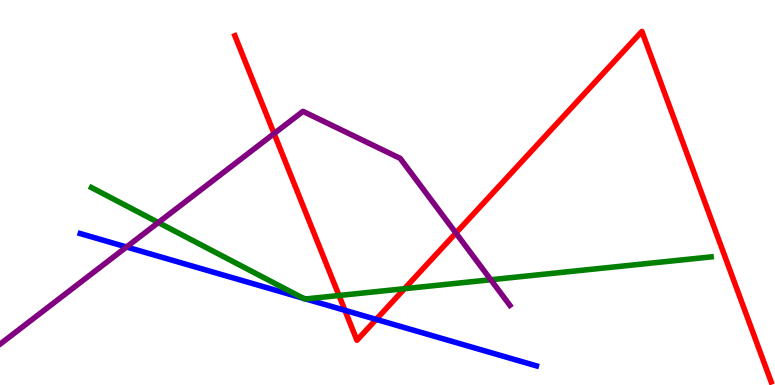[{'lines': ['blue', 'red'], 'intersections': [{'x': 4.45, 'y': 1.94}, {'x': 4.85, 'y': 1.7}]}, {'lines': ['green', 'red'], 'intersections': [{'x': 4.37, 'y': 2.32}, {'x': 5.22, 'y': 2.5}]}, {'lines': ['purple', 'red'], 'intersections': [{'x': 3.54, 'y': 6.53}, {'x': 5.88, 'y': 3.95}]}, {'lines': ['blue', 'green'], 'intersections': [{'x': 3.91, 'y': 2.25}, {'x': 3.94, 'y': 2.24}]}, {'lines': ['blue', 'purple'], 'intersections': [{'x': 1.63, 'y': 3.58}]}, {'lines': ['green', 'purple'], 'intersections': [{'x': 2.04, 'y': 4.22}, {'x': 6.33, 'y': 2.73}]}]